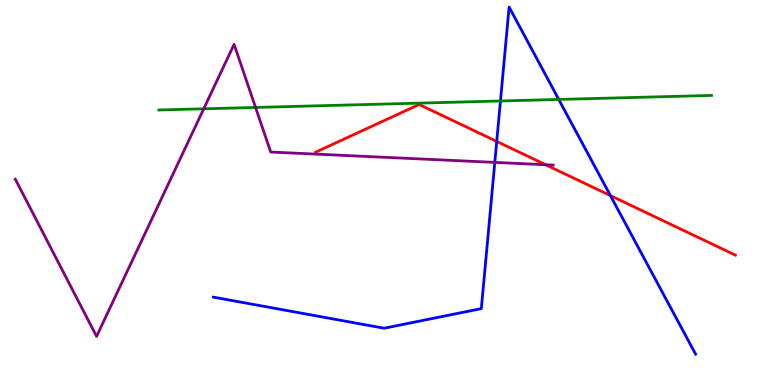[{'lines': ['blue', 'red'], 'intersections': [{'x': 6.41, 'y': 6.33}, {'x': 7.88, 'y': 4.92}]}, {'lines': ['green', 'red'], 'intersections': []}, {'lines': ['purple', 'red'], 'intersections': [{'x': 7.04, 'y': 5.72}]}, {'lines': ['blue', 'green'], 'intersections': [{'x': 6.46, 'y': 7.38}, {'x': 7.21, 'y': 7.42}]}, {'lines': ['blue', 'purple'], 'intersections': [{'x': 6.38, 'y': 5.78}]}, {'lines': ['green', 'purple'], 'intersections': [{'x': 2.63, 'y': 7.17}, {'x': 3.3, 'y': 7.21}]}]